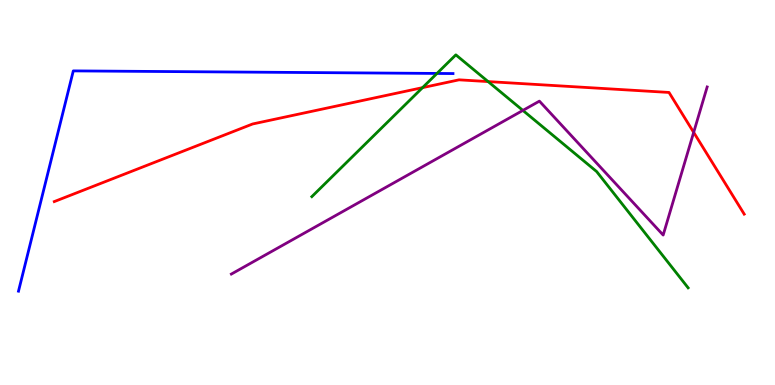[{'lines': ['blue', 'red'], 'intersections': []}, {'lines': ['green', 'red'], 'intersections': [{'x': 5.45, 'y': 7.72}, {'x': 6.3, 'y': 7.88}]}, {'lines': ['purple', 'red'], 'intersections': [{'x': 8.95, 'y': 6.56}]}, {'lines': ['blue', 'green'], 'intersections': [{'x': 5.64, 'y': 8.09}]}, {'lines': ['blue', 'purple'], 'intersections': []}, {'lines': ['green', 'purple'], 'intersections': [{'x': 6.75, 'y': 7.13}]}]